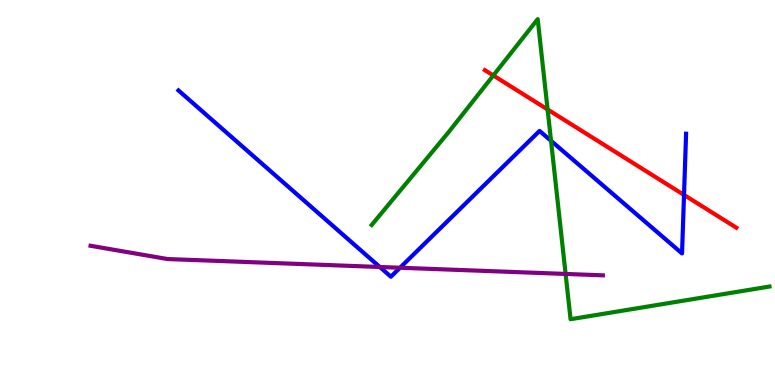[{'lines': ['blue', 'red'], 'intersections': [{'x': 8.83, 'y': 4.94}]}, {'lines': ['green', 'red'], 'intersections': [{'x': 6.37, 'y': 8.04}, {'x': 7.07, 'y': 7.16}]}, {'lines': ['purple', 'red'], 'intersections': []}, {'lines': ['blue', 'green'], 'intersections': [{'x': 7.11, 'y': 6.34}]}, {'lines': ['blue', 'purple'], 'intersections': [{'x': 4.9, 'y': 3.07}, {'x': 5.16, 'y': 3.05}]}, {'lines': ['green', 'purple'], 'intersections': [{'x': 7.3, 'y': 2.88}]}]